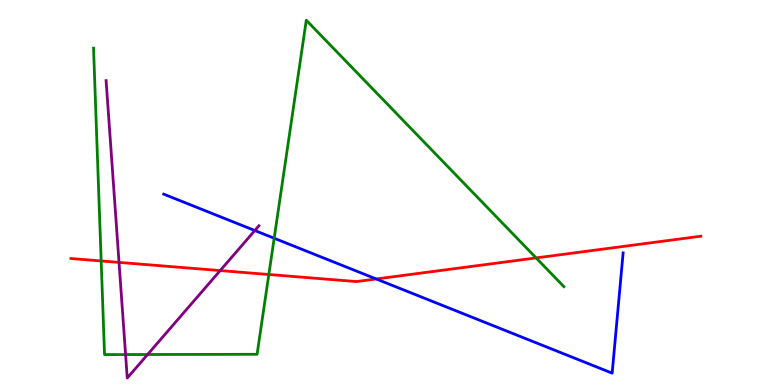[{'lines': ['blue', 'red'], 'intersections': [{'x': 4.85, 'y': 2.75}]}, {'lines': ['green', 'red'], 'intersections': [{'x': 1.31, 'y': 3.22}, {'x': 3.47, 'y': 2.87}, {'x': 6.92, 'y': 3.3}]}, {'lines': ['purple', 'red'], 'intersections': [{'x': 1.54, 'y': 3.18}, {'x': 2.84, 'y': 2.97}]}, {'lines': ['blue', 'green'], 'intersections': [{'x': 3.54, 'y': 3.81}]}, {'lines': ['blue', 'purple'], 'intersections': [{'x': 3.29, 'y': 4.01}]}, {'lines': ['green', 'purple'], 'intersections': [{'x': 1.62, 'y': 0.791}, {'x': 1.9, 'y': 0.792}]}]